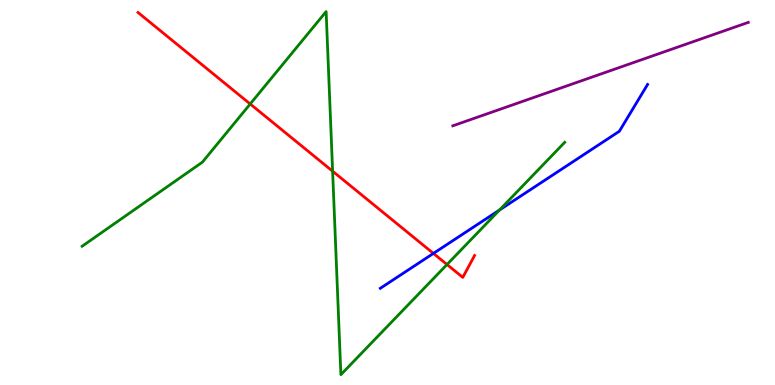[{'lines': ['blue', 'red'], 'intersections': [{'x': 5.59, 'y': 3.42}]}, {'lines': ['green', 'red'], 'intersections': [{'x': 3.23, 'y': 7.3}, {'x': 4.29, 'y': 5.55}, {'x': 5.77, 'y': 3.13}]}, {'lines': ['purple', 'red'], 'intersections': []}, {'lines': ['blue', 'green'], 'intersections': [{'x': 6.45, 'y': 4.55}]}, {'lines': ['blue', 'purple'], 'intersections': []}, {'lines': ['green', 'purple'], 'intersections': []}]